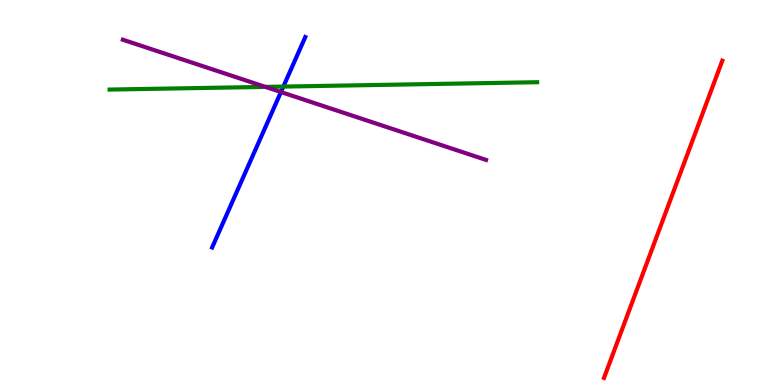[{'lines': ['blue', 'red'], 'intersections': []}, {'lines': ['green', 'red'], 'intersections': []}, {'lines': ['purple', 'red'], 'intersections': []}, {'lines': ['blue', 'green'], 'intersections': [{'x': 3.66, 'y': 7.75}]}, {'lines': ['blue', 'purple'], 'intersections': [{'x': 3.63, 'y': 7.61}]}, {'lines': ['green', 'purple'], 'intersections': [{'x': 3.42, 'y': 7.74}]}]